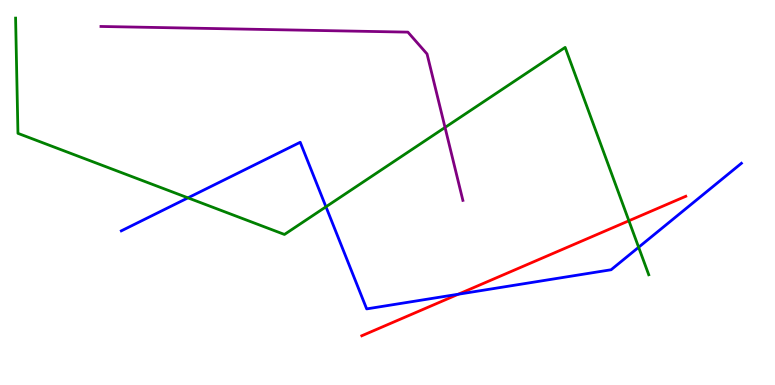[{'lines': ['blue', 'red'], 'intersections': [{'x': 5.91, 'y': 2.36}]}, {'lines': ['green', 'red'], 'intersections': [{'x': 8.11, 'y': 4.27}]}, {'lines': ['purple', 'red'], 'intersections': []}, {'lines': ['blue', 'green'], 'intersections': [{'x': 2.43, 'y': 4.86}, {'x': 4.21, 'y': 4.63}, {'x': 8.24, 'y': 3.58}]}, {'lines': ['blue', 'purple'], 'intersections': []}, {'lines': ['green', 'purple'], 'intersections': [{'x': 5.74, 'y': 6.69}]}]